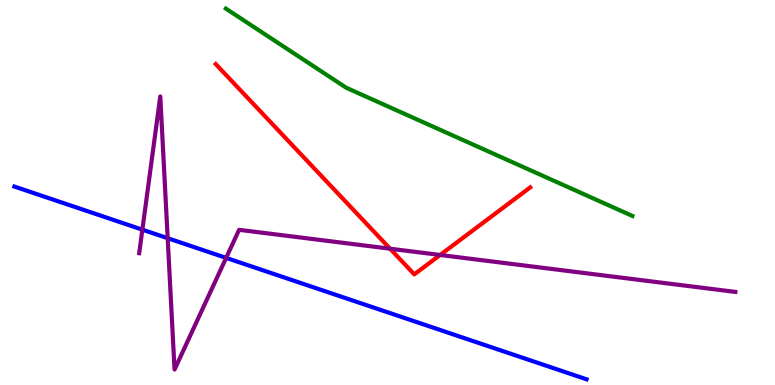[{'lines': ['blue', 'red'], 'intersections': []}, {'lines': ['green', 'red'], 'intersections': []}, {'lines': ['purple', 'red'], 'intersections': [{'x': 5.03, 'y': 3.54}, {'x': 5.68, 'y': 3.38}]}, {'lines': ['blue', 'green'], 'intersections': []}, {'lines': ['blue', 'purple'], 'intersections': [{'x': 1.84, 'y': 4.03}, {'x': 2.16, 'y': 3.81}, {'x': 2.92, 'y': 3.3}]}, {'lines': ['green', 'purple'], 'intersections': []}]